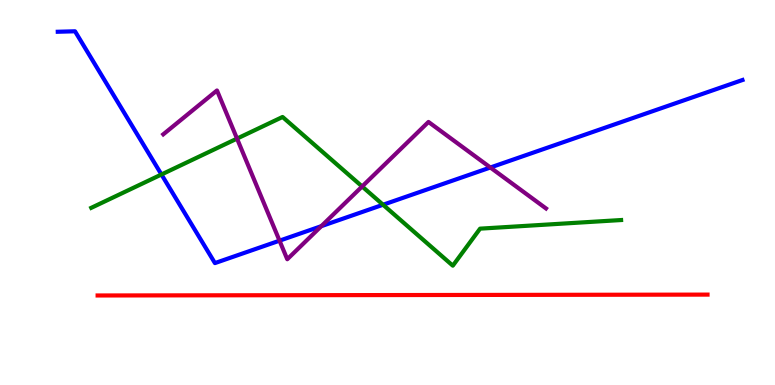[{'lines': ['blue', 'red'], 'intersections': []}, {'lines': ['green', 'red'], 'intersections': []}, {'lines': ['purple', 'red'], 'intersections': []}, {'lines': ['blue', 'green'], 'intersections': [{'x': 2.08, 'y': 5.47}, {'x': 4.94, 'y': 4.68}]}, {'lines': ['blue', 'purple'], 'intersections': [{'x': 3.61, 'y': 3.75}, {'x': 4.15, 'y': 4.13}, {'x': 6.33, 'y': 5.65}]}, {'lines': ['green', 'purple'], 'intersections': [{'x': 3.06, 'y': 6.4}, {'x': 4.67, 'y': 5.16}]}]